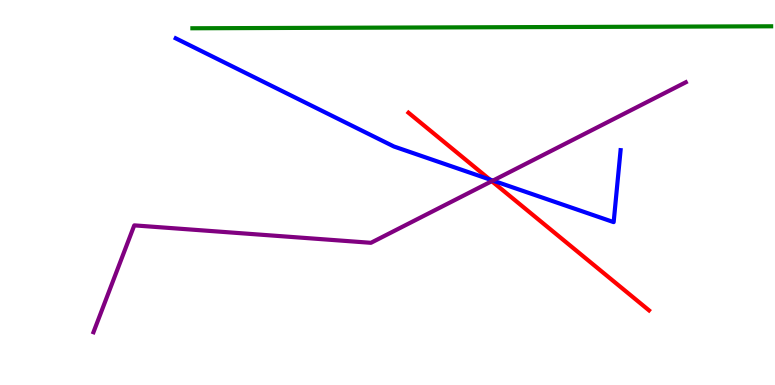[{'lines': ['blue', 'red'], 'intersections': [{'x': 6.32, 'y': 5.34}]}, {'lines': ['green', 'red'], 'intersections': []}, {'lines': ['purple', 'red'], 'intersections': [{'x': 6.35, 'y': 5.29}]}, {'lines': ['blue', 'green'], 'intersections': []}, {'lines': ['blue', 'purple'], 'intersections': [{'x': 6.36, 'y': 5.31}]}, {'lines': ['green', 'purple'], 'intersections': []}]